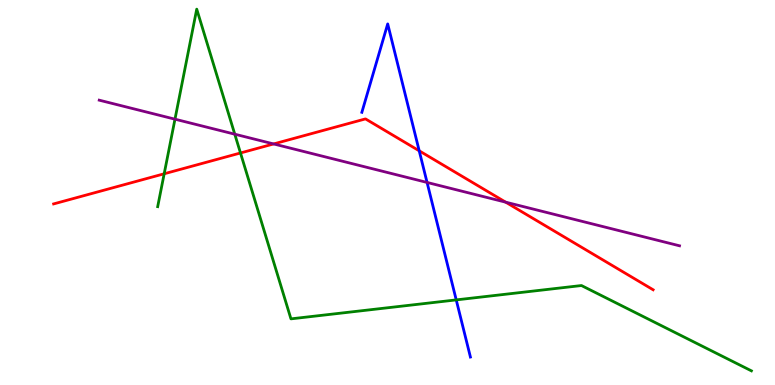[{'lines': ['blue', 'red'], 'intersections': [{'x': 5.41, 'y': 6.08}]}, {'lines': ['green', 'red'], 'intersections': [{'x': 2.12, 'y': 5.49}, {'x': 3.1, 'y': 6.03}]}, {'lines': ['purple', 'red'], 'intersections': [{'x': 3.53, 'y': 6.26}, {'x': 6.52, 'y': 4.75}]}, {'lines': ['blue', 'green'], 'intersections': [{'x': 5.89, 'y': 2.21}]}, {'lines': ['blue', 'purple'], 'intersections': [{'x': 5.51, 'y': 5.26}]}, {'lines': ['green', 'purple'], 'intersections': [{'x': 2.26, 'y': 6.9}, {'x': 3.03, 'y': 6.51}]}]